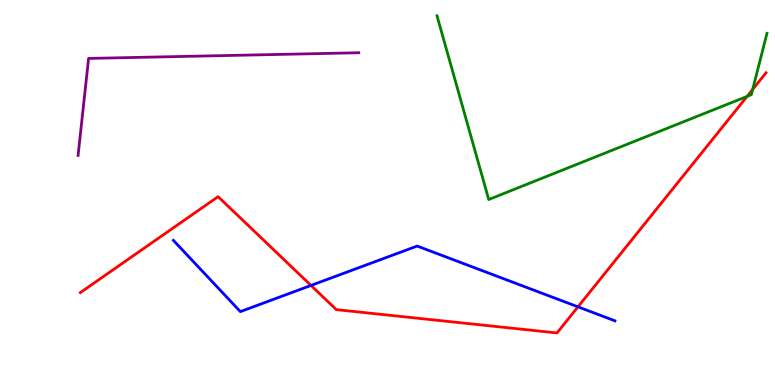[{'lines': ['blue', 'red'], 'intersections': [{'x': 4.01, 'y': 2.59}, {'x': 7.46, 'y': 2.03}]}, {'lines': ['green', 'red'], 'intersections': [{'x': 9.64, 'y': 7.5}, {'x': 9.71, 'y': 7.68}]}, {'lines': ['purple', 'red'], 'intersections': []}, {'lines': ['blue', 'green'], 'intersections': []}, {'lines': ['blue', 'purple'], 'intersections': []}, {'lines': ['green', 'purple'], 'intersections': []}]